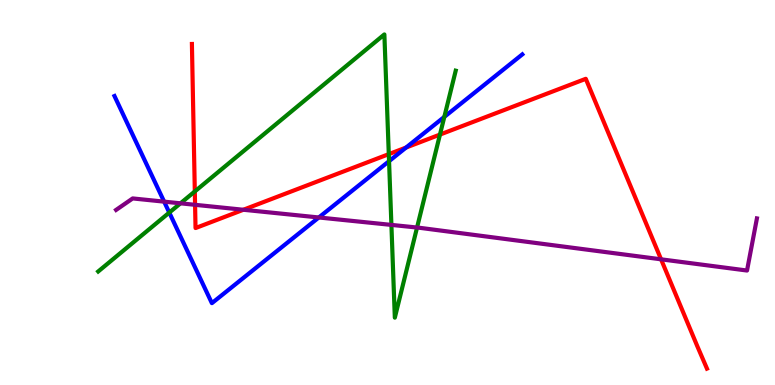[{'lines': ['blue', 'red'], 'intersections': [{'x': 5.24, 'y': 6.17}]}, {'lines': ['green', 'red'], 'intersections': [{'x': 2.51, 'y': 5.03}, {'x': 5.02, 'y': 6.0}, {'x': 5.68, 'y': 6.5}]}, {'lines': ['purple', 'red'], 'intersections': [{'x': 2.52, 'y': 4.68}, {'x': 3.14, 'y': 4.55}, {'x': 8.53, 'y': 3.26}]}, {'lines': ['blue', 'green'], 'intersections': [{'x': 2.18, 'y': 4.48}, {'x': 5.02, 'y': 5.81}, {'x': 5.73, 'y': 6.96}]}, {'lines': ['blue', 'purple'], 'intersections': [{'x': 2.12, 'y': 4.76}, {'x': 4.11, 'y': 4.35}]}, {'lines': ['green', 'purple'], 'intersections': [{'x': 2.33, 'y': 4.72}, {'x': 5.05, 'y': 4.16}, {'x': 5.38, 'y': 4.09}]}]